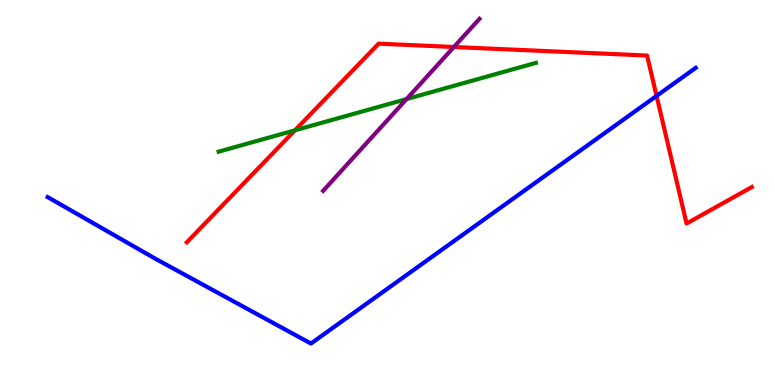[{'lines': ['blue', 'red'], 'intersections': [{'x': 8.47, 'y': 7.51}]}, {'lines': ['green', 'red'], 'intersections': [{'x': 3.81, 'y': 6.62}]}, {'lines': ['purple', 'red'], 'intersections': [{'x': 5.86, 'y': 8.78}]}, {'lines': ['blue', 'green'], 'intersections': []}, {'lines': ['blue', 'purple'], 'intersections': []}, {'lines': ['green', 'purple'], 'intersections': [{'x': 5.25, 'y': 7.43}]}]